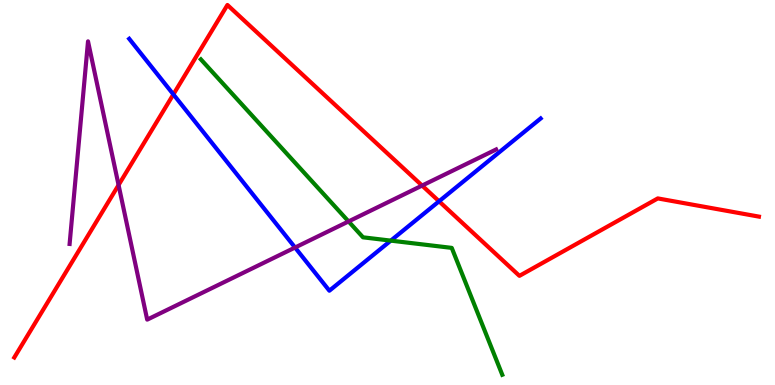[{'lines': ['blue', 'red'], 'intersections': [{'x': 2.24, 'y': 7.55}, {'x': 5.67, 'y': 4.77}]}, {'lines': ['green', 'red'], 'intersections': []}, {'lines': ['purple', 'red'], 'intersections': [{'x': 1.53, 'y': 5.19}, {'x': 5.45, 'y': 5.18}]}, {'lines': ['blue', 'green'], 'intersections': [{'x': 5.04, 'y': 3.75}]}, {'lines': ['blue', 'purple'], 'intersections': [{'x': 3.81, 'y': 3.57}]}, {'lines': ['green', 'purple'], 'intersections': [{'x': 4.5, 'y': 4.25}]}]